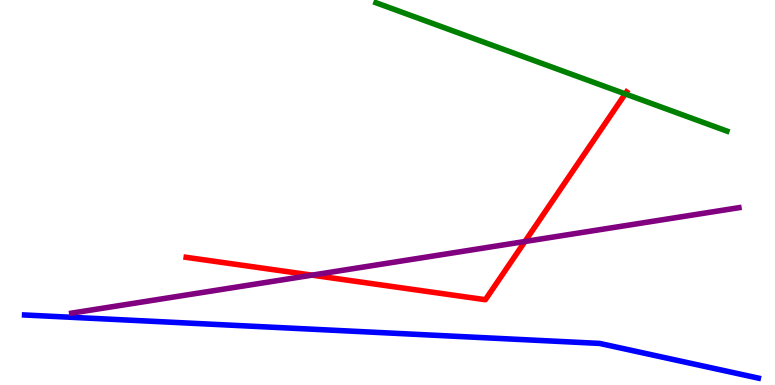[{'lines': ['blue', 'red'], 'intersections': []}, {'lines': ['green', 'red'], 'intersections': [{'x': 8.07, 'y': 7.56}]}, {'lines': ['purple', 'red'], 'intersections': [{'x': 4.03, 'y': 2.85}, {'x': 6.77, 'y': 3.73}]}, {'lines': ['blue', 'green'], 'intersections': []}, {'lines': ['blue', 'purple'], 'intersections': []}, {'lines': ['green', 'purple'], 'intersections': []}]